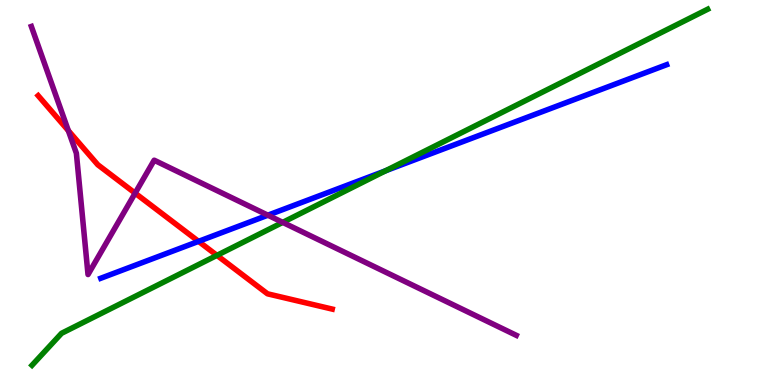[{'lines': ['blue', 'red'], 'intersections': [{'x': 2.56, 'y': 3.73}]}, {'lines': ['green', 'red'], 'intersections': [{'x': 2.8, 'y': 3.37}]}, {'lines': ['purple', 'red'], 'intersections': [{'x': 0.882, 'y': 6.61}, {'x': 1.74, 'y': 4.98}]}, {'lines': ['blue', 'green'], 'intersections': [{'x': 4.98, 'y': 5.56}]}, {'lines': ['blue', 'purple'], 'intersections': [{'x': 3.46, 'y': 4.41}]}, {'lines': ['green', 'purple'], 'intersections': [{'x': 3.65, 'y': 4.22}]}]